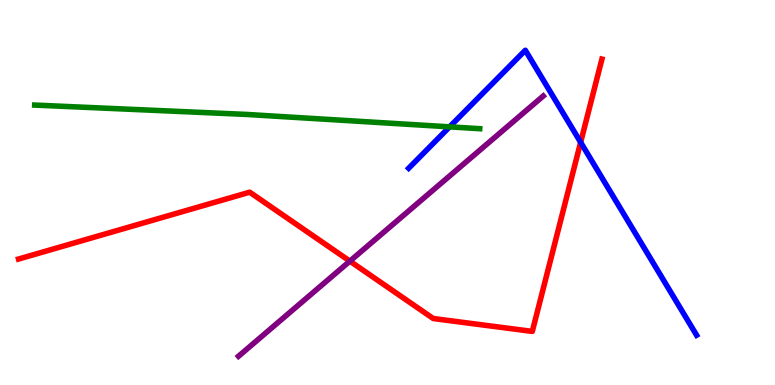[{'lines': ['blue', 'red'], 'intersections': [{'x': 7.49, 'y': 6.3}]}, {'lines': ['green', 'red'], 'intersections': []}, {'lines': ['purple', 'red'], 'intersections': [{'x': 4.51, 'y': 3.22}]}, {'lines': ['blue', 'green'], 'intersections': [{'x': 5.8, 'y': 6.71}]}, {'lines': ['blue', 'purple'], 'intersections': []}, {'lines': ['green', 'purple'], 'intersections': []}]